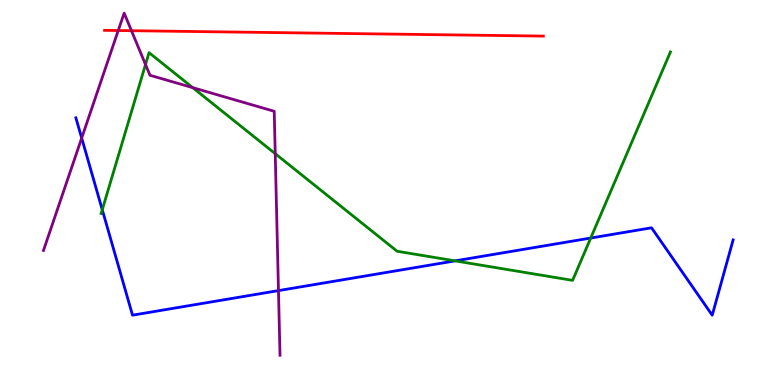[{'lines': ['blue', 'red'], 'intersections': []}, {'lines': ['green', 'red'], 'intersections': []}, {'lines': ['purple', 'red'], 'intersections': [{'x': 1.53, 'y': 9.21}, {'x': 1.7, 'y': 9.2}]}, {'lines': ['blue', 'green'], 'intersections': [{'x': 1.32, 'y': 4.55}, {'x': 5.87, 'y': 3.22}, {'x': 7.62, 'y': 3.82}]}, {'lines': ['blue', 'purple'], 'intersections': [{'x': 1.05, 'y': 6.41}, {'x': 3.59, 'y': 2.45}]}, {'lines': ['green', 'purple'], 'intersections': [{'x': 1.88, 'y': 8.32}, {'x': 2.49, 'y': 7.72}, {'x': 3.55, 'y': 6.01}]}]